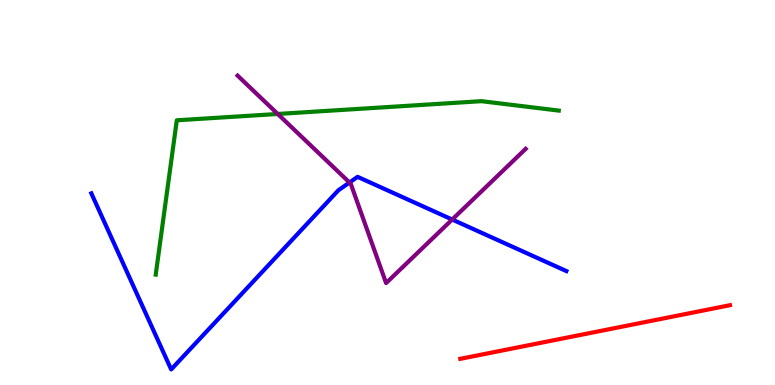[{'lines': ['blue', 'red'], 'intersections': []}, {'lines': ['green', 'red'], 'intersections': []}, {'lines': ['purple', 'red'], 'intersections': []}, {'lines': ['blue', 'green'], 'intersections': []}, {'lines': ['blue', 'purple'], 'intersections': [{'x': 4.51, 'y': 5.26}, {'x': 5.83, 'y': 4.3}]}, {'lines': ['green', 'purple'], 'intersections': [{'x': 3.58, 'y': 7.04}]}]